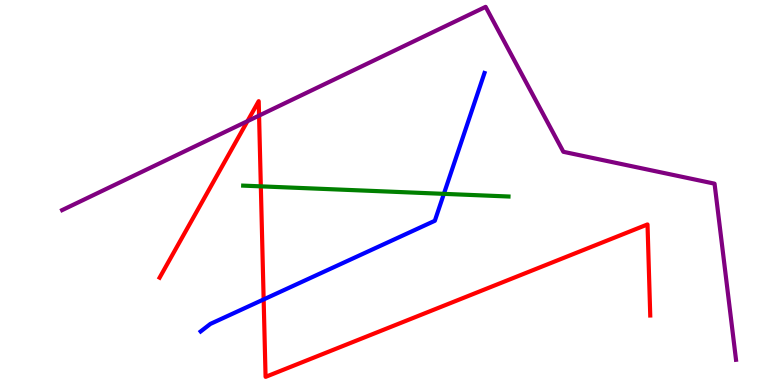[{'lines': ['blue', 'red'], 'intersections': [{'x': 3.4, 'y': 2.22}]}, {'lines': ['green', 'red'], 'intersections': [{'x': 3.37, 'y': 5.16}]}, {'lines': ['purple', 'red'], 'intersections': [{'x': 3.19, 'y': 6.85}, {'x': 3.34, 'y': 7.0}]}, {'lines': ['blue', 'green'], 'intersections': [{'x': 5.73, 'y': 4.96}]}, {'lines': ['blue', 'purple'], 'intersections': []}, {'lines': ['green', 'purple'], 'intersections': []}]